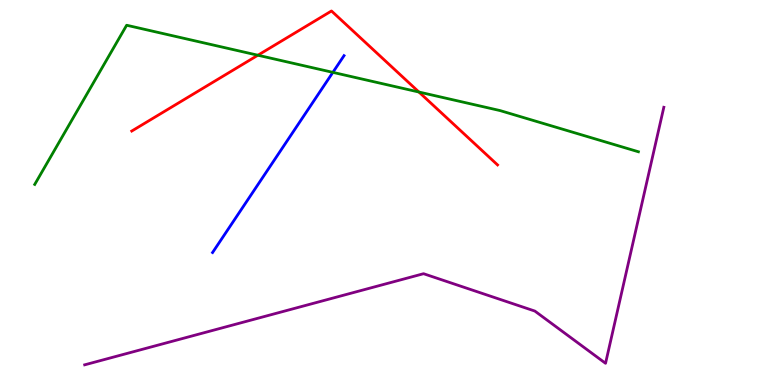[{'lines': ['blue', 'red'], 'intersections': []}, {'lines': ['green', 'red'], 'intersections': [{'x': 3.33, 'y': 8.57}, {'x': 5.41, 'y': 7.61}]}, {'lines': ['purple', 'red'], 'intersections': []}, {'lines': ['blue', 'green'], 'intersections': [{'x': 4.3, 'y': 8.12}]}, {'lines': ['blue', 'purple'], 'intersections': []}, {'lines': ['green', 'purple'], 'intersections': []}]